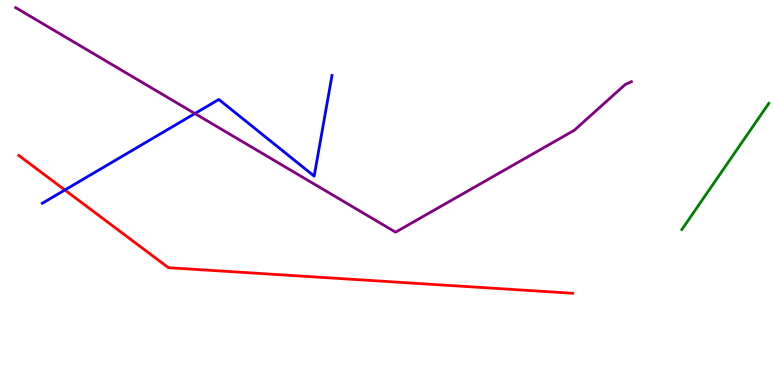[{'lines': ['blue', 'red'], 'intersections': [{'x': 0.837, 'y': 5.06}]}, {'lines': ['green', 'red'], 'intersections': []}, {'lines': ['purple', 'red'], 'intersections': []}, {'lines': ['blue', 'green'], 'intersections': []}, {'lines': ['blue', 'purple'], 'intersections': [{'x': 2.51, 'y': 7.05}]}, {'lines': ['green', 'purple'], 'intersections': []}]